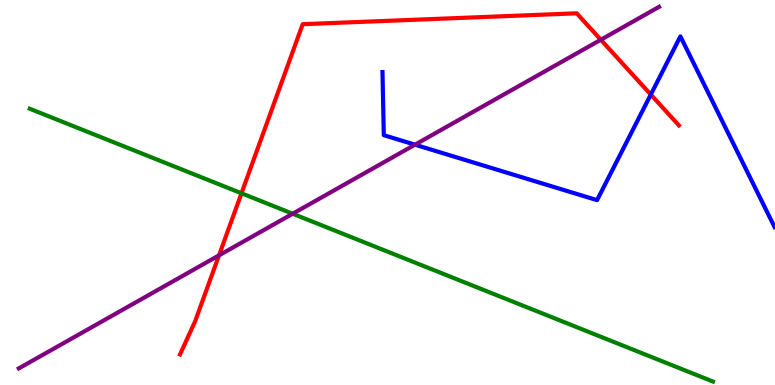[{'lines': ['blue', 'red'], 'intersections': [{'x': 8.4, 'y': 7.54}]}, {'lines': ['green', 'red'], 'intersections': [{'x': 3.12, 'y': 4.98}]}, {'lines': ['purple', 'red'], 'intersections': [{'x': 2.83, 'y': 3.37}, {'x': 7.75, 'y': 8.97}]}, {'lines': ['blue', 'green'], 'intersections': []}, {'lines': ['blue', 'purple'], 'intersections': [{'x': 5.35, 'y': 6.24}]}, {'lines': ['green', 'purple'], 'intersections': [{'x': 3.78, 'y': 4.45}]}]